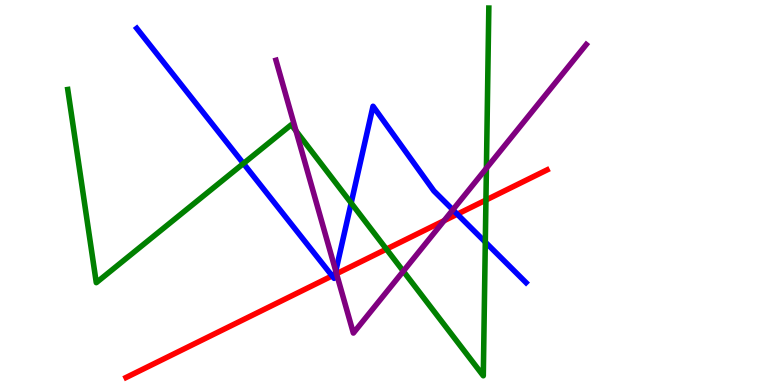[{'lines': ['blue', 'red'], 'intersections': [{'x': 4.29, 'y': 2.83}, {'x': 4.32, 'y': 2.87}, {'x': 5.9, 'y': 4.44}]}, {'lines': ['green', 'red'], 'intersections': [{'x': 4.99, 'y': 3.53}, {'x': 6.27, 'y': 4.8}]}, {'lines': ['purple', 'red'], 'intersections': [{'x': 4.34, 'y': 2.89}, {'x': 5.73, 'y': 4.27}]}, {'lines': ['blue', 'green'], 'intersections': [{'x': 3.14, 'y': 5.75}, {'x': 4.53, 'y': 4.73}, {'x': 6.26, 'y': 3.71}]}, {'lines': ['blue', 'purple'], 'intersections': [{'x': 4.33, 'y': 2.96}, {'x': 5.84, 'y': 4.55}]}, {'lines': ['green', 'purple'], 'intersections': [{'x': 3.82, 'y': 6.6}, {'x': 5.2, 'y': 2.96}, {'x': 6.28, 'y': 5.63}]}]